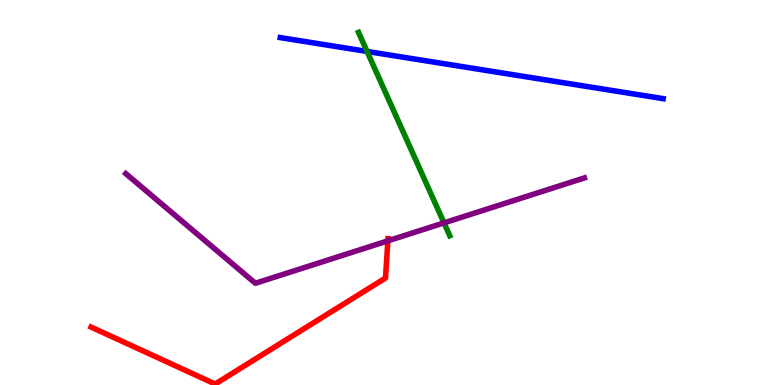[{'lines': ['blue', 'red'], 'intersections': []}, {'lines': ['green', 'red'], 'intersections': []}, {'lines': ['purple', 'red'], 'intersections': [{'x': 5.0, 'y': 3.74}]}, {'lines': ['blue', 'green'], 'intersections': [{'x': 4.74, 'y': 8.66}]}, {'lines': ['blue', 'purple'], 'intersections': []}, {'lines': ['green', 'purple'], 'intersections': [{'x': 5.73, 'y': 4.21}]}]